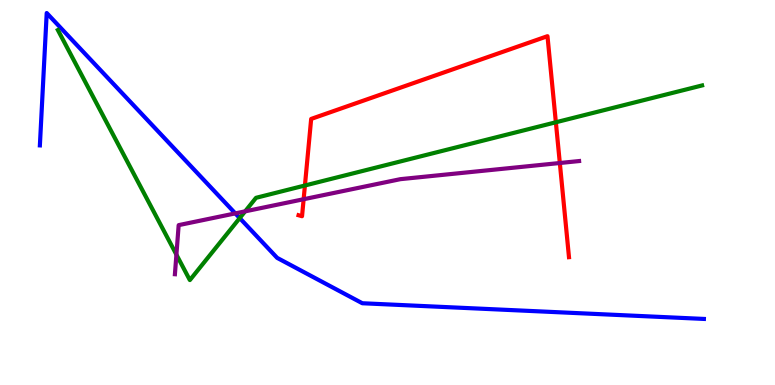[{'lines': ['blue', 'red'], 'intersections': []}, {'lines': ['green', 'red'], 'intersections': [{'x': 3.93, 'y': 5.18}, {'x': 7.17, 'y': 6.82}]}, {'lines': ['purple', 'red'], 'intersections': [{'x': 3.92, 'y': 4.83}, {'x': 7.22, 'y': 5.77}]}, {'lines': ['blue', 'green'], 'intersections': [{'x': 3.09, 'y': 4.34}]}, {'lines': ['blue', 'purple'], 'intersections': [{'x': 3.04, 'y': 4.46}]}, {'lines': ['green', 'purple'], 'intersections': [{'x': 2.28, 'y': 3.39}, {'x': 3.16, 'y': 4.51}]}]